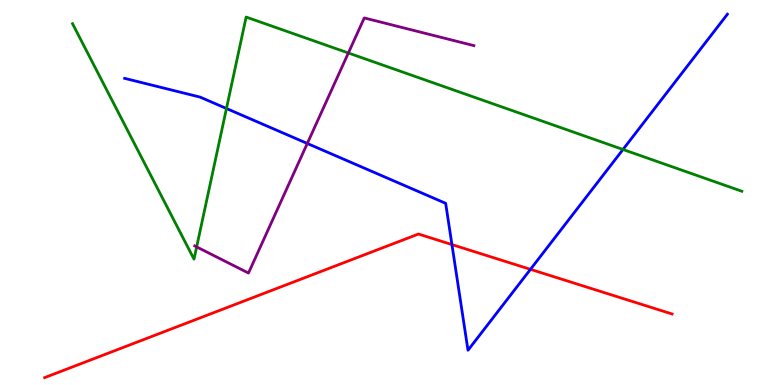[{'lines': ['blue', 'red'], 'intersections': [{'x': 5.83, 'y': 3.65}, {'x': 6.84, 'y': 3.0}]}, {'lines': ['green', 'red'], 'intersections': []}, {'lines': ['purple', 'red'], 'intersections': []}, {'lines': ['blue', 'green'], 'intersections': [{'x': 2.92, 'y': 7.18}, {'x': 8.04, 'y': 6.12}]}, {'lines': ['blue', 'purple'], 'intersections': [{'x': 3.97, 'y': 6.27}]}, {'lines': ['green', 'purple'], 'intersections': [{'x': 2.54, 'y': 3.59}, {'x': 4.49, 'y': 8.62}]}]